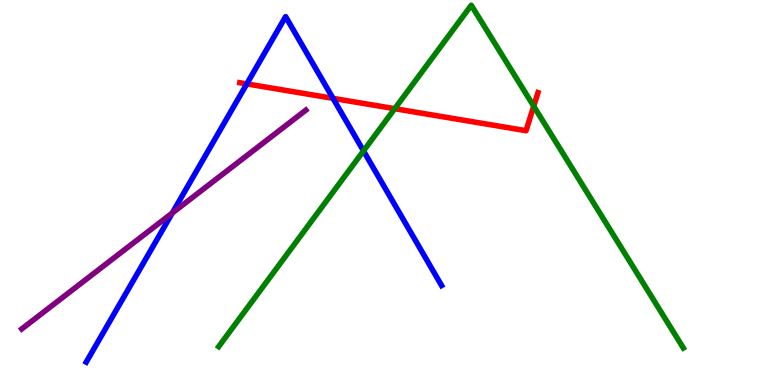[{'lines': ['blue', 'red'], 'intersections': [{'x': 3.18, 'y': 7.82}, {'x': 4.3, 'y': 7.45}]}, {'lines': ['green', 'red'], 'intersections': [{'x': 5.09, 'y': 7.18}, {'x': 6.89, 'y': 7.24}]}, {'lines': ['purple', 'red'], 'intersections': []}, {'lines': ['blue', 'green'], 'intersections': [{'x': 4.69, 'y': 6.08}]}, {'lines': ['blue', 'purple'], 'intersections': [{'x': 2.22, 'y': 4.47}]}, {'lines': ['green', 'purple'], 'intersections': []}]